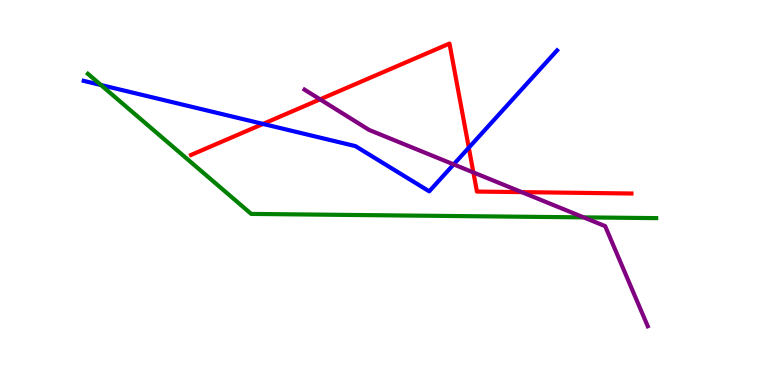[{'lines': ['blue', 'red'], 'intersections': [{'x': 3.39, 'y': 6.78}, {'x': 6.05, 'y': 6.16}]}, {'lines': ['green', 'red'], 'intersections': []}, {'lines': ['purple', 'red'], 'intersections': [{'x': 4.13, 'y': 7.42}, {'x': 6.11, 'y': 5.52}, {'x': 6.73, 'y': 5.01}]}, {'lines': ['blue', 'green'], 'intersections': [{'x': 1.3, 'y': 7.79}]}, {'lines': ['blue', 'purple'], 'intersections': [{'x': 5.85, 'y': 5.73}]}, {'lines': ['green', 'purple'], 'intersections': [{'x': 7.53, 'y': 4.35}]}]